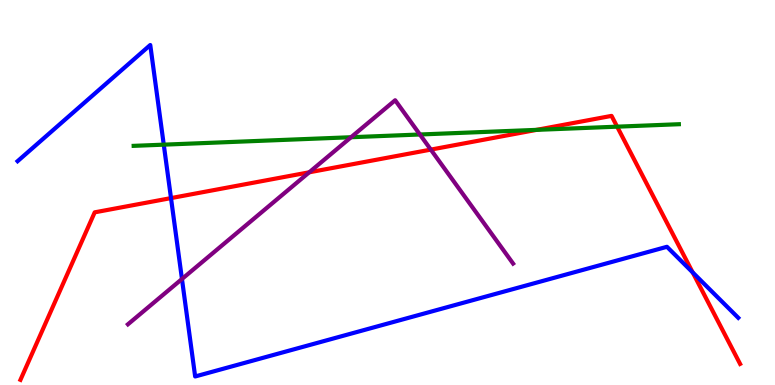[{'lines': ['blue', 'red'], 'intersections': [{'x': 2.21, 'y': 4.85}, {'x': 8.94, 'y': 2.92}]}, {'lines': ['green', 'red'], 'intersections': [{'x': 6.92, 'y': 6.63}, {'x': 7.96, 'y': 6.71}]}, {'lines': ['purple', 'red'], 'intersections': [{'x': 3.99, 'y': 5.52}, {'x': 5.56, 'y': 6.11}]}, {'lines': ['blue', 'green'], 'intersections': [{'x': 2.11, 'y': 6.24}]}, {'lines': ['blue', 'purple'], 'intersections': [{'x': 2.35, 'y': 2.75}]}, {'lines': ['green', 'purple'], 'intersections': [{'x': 4.53, 'y': 6.44}, {'x': 5.42, 'y': 6.51}]}]